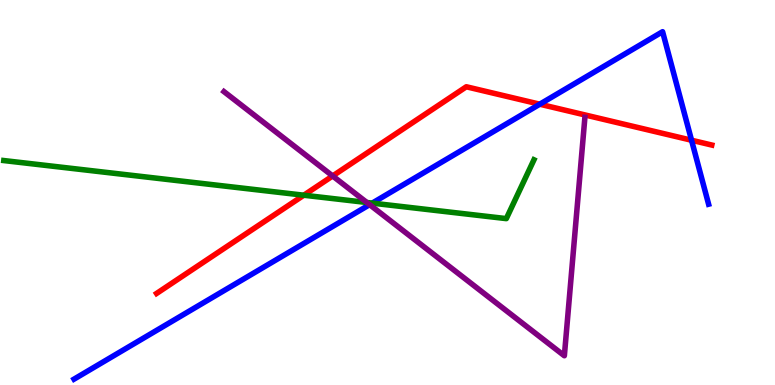[{'lines': ['blue', 'red'], 'intersections': [{'x': 6.96, 'y': 7.29}, {'x': 8.92, 'y': 6.36}]}, {'lines': ['green', 'red'], 'intersections': [{'x': 3.92, 'y': 4.93}]}, {'lines': ['purple', 'red'], 'intersections': [{'x': 4.29, 'y': 5.43}]}, {'lines': ['blue', 'green'], 'intersections': [{'x': 4.8, 'y': 4.72}]}, {'lines': ['blue', 'purple'], 'intersections': [{'x': 4.77, 'y': 4.68}]}, {'lines': ['green', 'purple'], 'intersections': [{'x': 4.73, 'y': 4.74}]}]